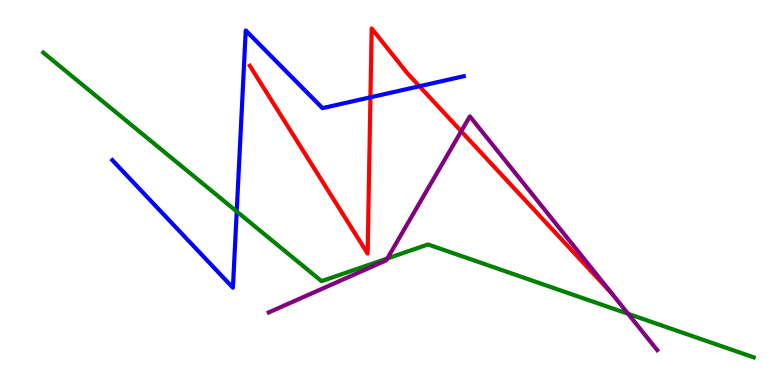[{'lines': ['blue', 'red'], 'intersections': [{'x': 4.78, 'y': 7.47}, {'x': 5.41, 'y': 7.76}]}, {'lines': ['green', 'red'], 'intersections': []}, {'lines': ['purple', 'red'], 'intersections': [{'x': 5.95, 'y': 6.59}, {'x': 7.9, 'y': 2.37}]}, {'lines': ['blue', 'green'], 'intersections': [{'x': 3.05, 'y': 4.51}]}, {'lines': ['blue', 'purple'], 'intersections': []}, {'lines': ['green', 'purple'], 'intersections': [{'x': 5.0, 'y': 3.29}, {'x': 8.1, 'y': 1.85}]}]